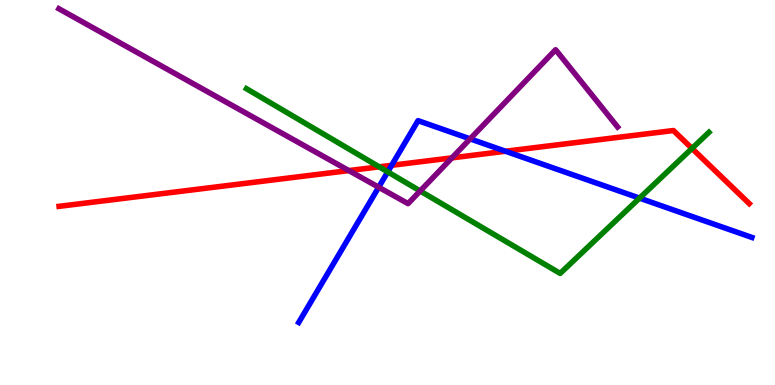[{'lines': ['blue', 'red'], 'intersections': [{'x': 5.05, 'y': 5.71}, {'x': 6.52, 'y': 6.07}]}, {'lines': ['green', 'red'], 'intersections': [{'x': 4.89, 'y': 5.67}, {'x': 8.93, 'y': 6.14}]}, {'lines': ['purple', 'red'], 'intersections': [{'x': 4.5, 'y': 5.57}, {'x': 5.83, 'y': 5.9}]}, {'lines': ['blue', 'green'], 'intersections': [{'x': 5.0, 'y': 5.54}, {'x': 8.25, 'y': 4.85}]}, {'lines': ['blue', 'purple'], 'intersections': [{'x': 4.89, 'y': 5.14}, {'x': 6.07, 'y': 6.39}]}, {'lines': ['green', 'purple'], 'intersections': [{'x': 5.42, 'y': 5.04}]}]